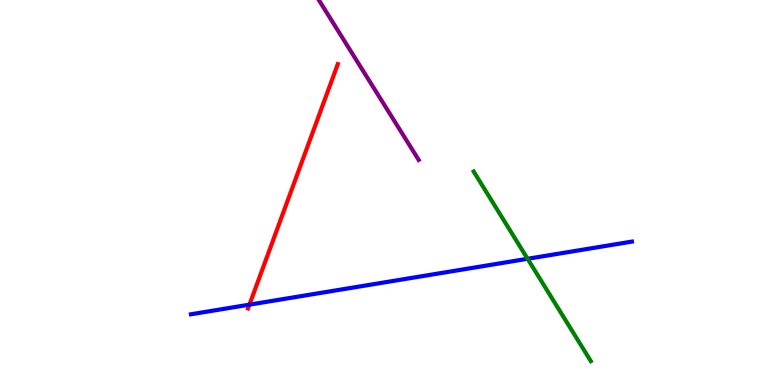[{'lines': ['blue', 'red'], 'intersections': [{'x': 3.22, 'y': 2.09}]}, {'lines': ['green', 'red'], 'intersections': []}, {'lines': ['purple', 'red'], 'intersections': []}, {'lines': ['blue', 'green'], 'intersections': [{'x': 6.81, 'y': 3.28}]}, {'lines': ['blue', 'purple'], 'intersections': []}, {'lines': ['green', 'purple'], 'intersections': []}]